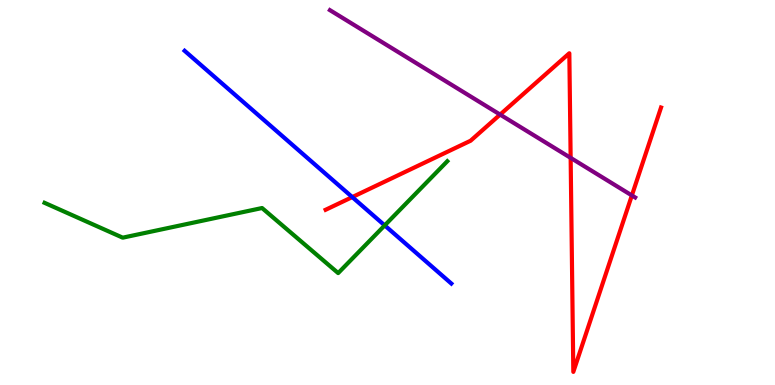[{'lines': ['blue', 'red'], 'intersections': [{'x': 4.55, 'y': 4.88}]}, {'lines': ['green', 'red'], 'intersections': []}, {'lines': ['purple', 'red'], 'intersections': [{'x': 6.45, 'y': 7.02}, {'x': 7.36, 'y': 5.9}, {'x': 8.15, 'y': 4.92}]}, {'lines': ['blue', 'green'], 'intersections': [{'x': 4.96, 'y': 4.15}]}, {'lines': ['blue', 'purple'], 'intersections': []}, {'lines': ['green', 'purple'], 'intersections': []}]